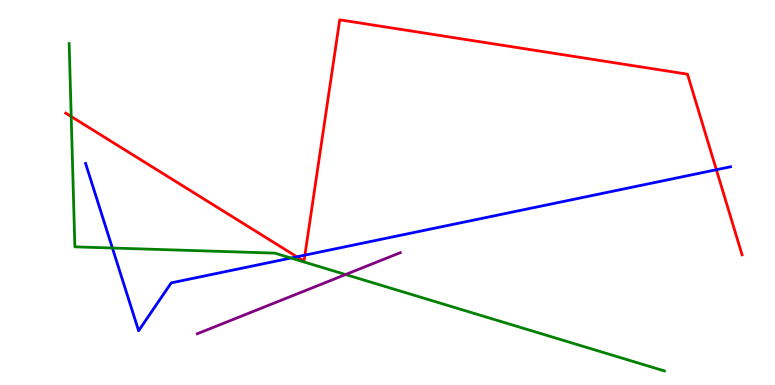[{'lines': ['blue', 'red'], 'intersections': [{'x': 3.83, 'y': 3.33}, {'x': 3.93, 'y': 3.37}, {'x': 9.24, 'y': 5.59}]}, {'lines': ['green', 'red'], 'intersections': [{'x': 0.919, 'y': 6.97}]}, {'lines': ['purple', 'red'], 'intersections': []}, {'lines': ['blue', 'green'], 'intersections': [{'x': 1.45, 'y': 3.56}, {'x': 3.75, 'y': 3.3}]}, {'lines': ['blue', 'purple'], 'intersections': []}, {'lines': ['green', 'purple'], 'intersections': [{'x': 4.46, 'y': 2.87}]}]